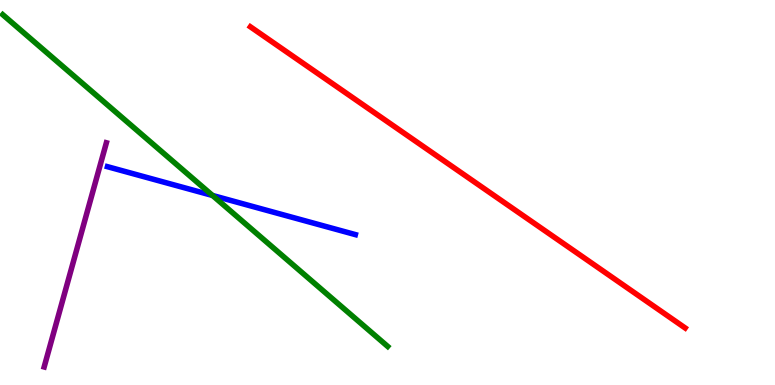[{'lines': ['blue', 'red'], 'intersections': []}, {'lines': ['green', 'red'], 'intersections': []}, {'lines': ['purple', 'red'], 'intersections': []}, {'lines': ['blue', 'green'], 'intersections': [{'x': 2.74, 'y': 4.92}]}, {'lines': ['blue', 'purple'], 'intersections': []}, {'lines': ['green', 'purple'], 'intersections': []}]